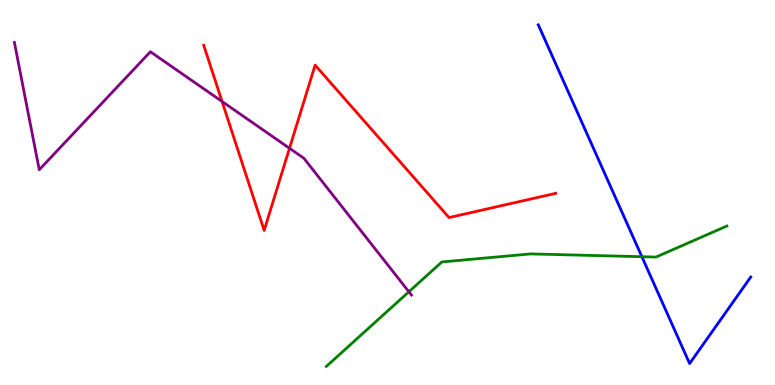[{'lines': ['blue', 'red'], 'intersections': []}, {'lines': ['green', 'red'], 'intersections': []}, {'lines': ['purple', 'red'], 'intersections': [{'x': 2.87, 'y': 7.36}, {'x': 3.74, 'y': 6.15}]}, {'lines': ['blue', 'green'], 'intersections': [{'x': 8.28, 'y': 3.33}]}, {'lines': ['blue', 'purple'], 'intersections': []}, {'lines': ['green', 'purple'], 'intersections': [{'x': 5.28, 'y': 2.42}]}]